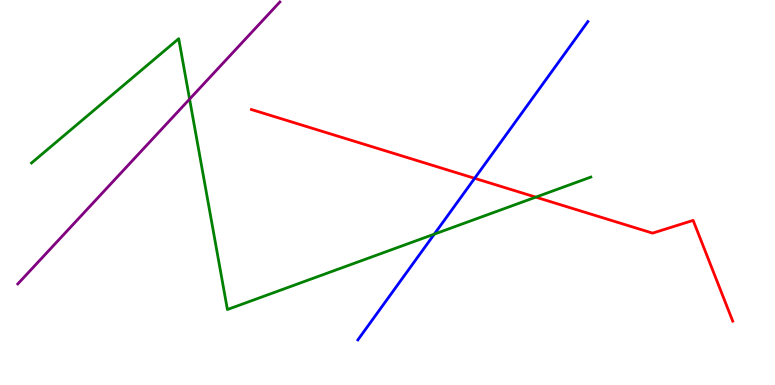[{'lines': ['blue', 'red'], 'intersections': [{'x': 6.12, 'y': 5.37}]}, {'lines': ['green', 'red'], 'intersections': [{'x': 6.91, 'y': 4.88}]}, {'lines': ['purple', 'red'], 'intersections': []}, {'lines': ['blue', 'green'], 'intersections': [{'x': 5.6, 'y': 3.92}]}, {'lines': ['blue', 'purple'], 'intersections': []}, {'lines': ['green', 'purple'], 'intersections': [{'x': 2.45, 'y': 7.43}]}]